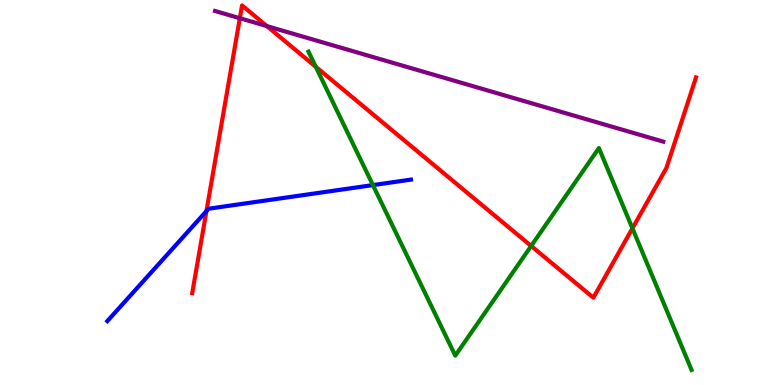[{'lines': ['blue', 'red'], 'intersections': [{'x': 2.66, 'y': 4.52}]}, {'lines': ['green', 'red'], 'intersections': [{'x': 4.07, 'y': 8.27}, {'x': 6.85, 'y': 3.61}, {'x': 8.16, 'y': 4.07}]}, {'lines': ['purple', 'red'], 'intersections': [{'x': 3.09, 'y': 9.53}, {'x': 3.44, 'y': 9.32}]}, {'lines': ['blue', 'green'], 'intersections': [{'x': 4.81, 'y': 5.19}]}, {'lines': ['blue', 'purple'], 'intersections': []}, {'lines': ['green', 'purple'], 'intersections': []}]